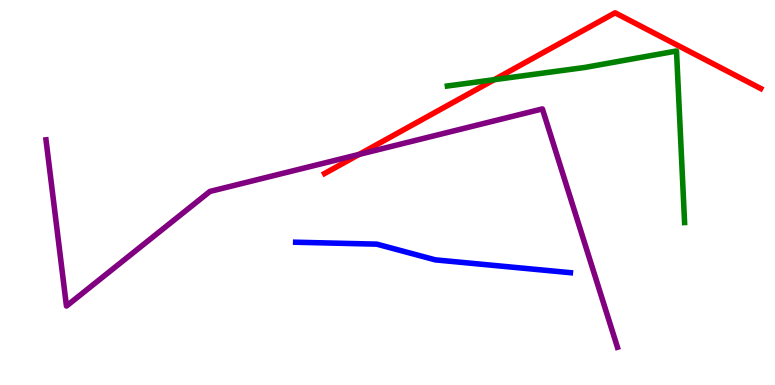[{'lines': ['blue', 'red'], 'intersections': []}, {'lines': ['green', 'red'], 'intersections': [{'x': 6.38, 'y': 7.93}]}, {'lines': ['purple', 'red'], 'intersections': [{'x': 4.63, 'y': 5.99}]}, {'lines': ['blue', 'green'], 'intersections': []}, {'lines': ['blue', 'purple'], 'intersections': []}, {'lines': ['green', 'purple'], 'intersections': []}]